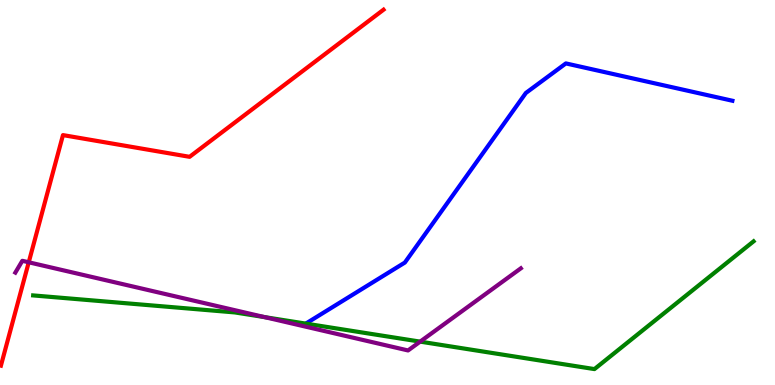[{'lines': ['blue', 'red'], 'intersections': []}, {'lines': ['green', 'red'], 'intersections': []}, {'lines': ['purple', 'red'], 'intersections': [{'x': 0.371, 'y': 3.19}]}, {'lines': ['blue', 'green'], 'intersections': []}, {'lines': ['blue', 'purple'], 'intersections': []}, {'lines': ['green', 'purple'], 'intersections': [{'x': 3.41, 'y': 1.76}, {'x': 5.42, 'y': 1.13}]}]